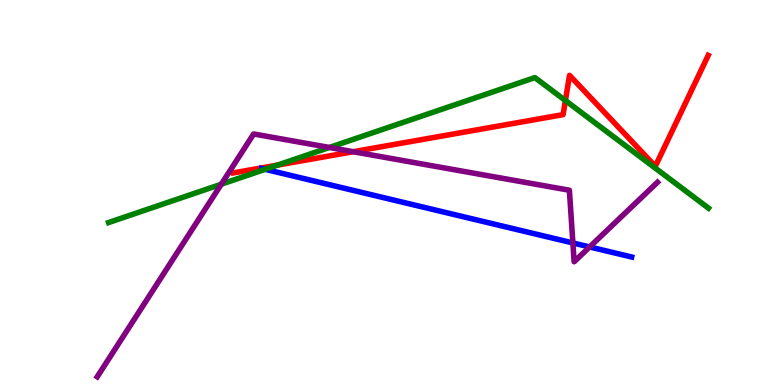[{'lines': ['blue', 'red'], 'intersections': []}, {'lines': ['green', 'red'], 'intersections': [{'x': 3.58, 'y': 5.71}, {'x': 7.3, 'y': 7.39}]}, {'lines': ['purple', 'red'], 'intersections': [{'x': 4.56, 'y': 6.06}]}, {'lines': ['blue', 'green'], 'intersections': [{'x': 3.42, 'y': 5.6}]}, {'lines': ['blue', 'purple'], 'intersections': [{'x': 7.39, 'y': 3.69}, {'x': 7.61, 'y': 3.59}]}, {'lines': ['green', 'purple'], 'intersections': [{'x': 2.86, 'y': 5.21}, {'x': 4.25, 'y': 6.17}]}]